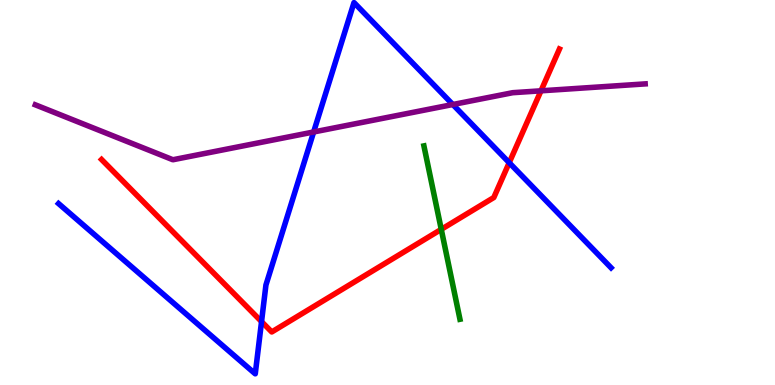[{'lines': ['blue', 'red'], 'intersections': [{'x': 3.37, 'y': 1.65}, {'x': 6.57, 'y': 5.77}]}, {'lines': ['green', 'red'], 'intersections': [{'x': 5.69, 'y': 4.04}]}, {'lines': ['purple', 'red'], 'intersections': [{'x': 6.98, 'y': 7.64}]}, {'lines': ['blue', 'green'], 'intersections': []}, {'lines': ['blue', 'purple'], 'intersections': [{'x': 4.05, 'y': 6.57}, {'x': 5.84, 'y': 7.29}]}, {'lines': ['green', 'purple'], 'intersections': []}]